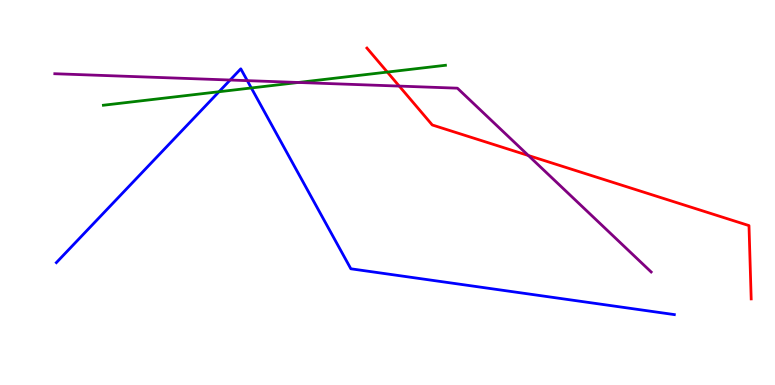[{'lines': ['blue', 'red'], 'intersections': []}, {'lines': ['green', 'red'], 'intersections': [{'x': 5.0, 'y': 8.13}]}, {'lines': ['purple', 'red'], 'intersections': [{'x': 5.15, 'y': 7.76}, {'x': 6.82, 'y': 5.96}]}, {'lines': ['blue', 'green'], 'intersections': [{'x': 2.83, 'y': 7.62}, {'x': 3.24, 'y': 7.72}]}, {'lines': ['blue', 'purple'], 'intersections': [{'x': 2.97, 'y': 7.92}, {'x': 3.19, 'y': 7.91}]}, {'lines': ['green', 'purple'], 'intersections': [{'x': 3.85, 'y': 7.86}]}]